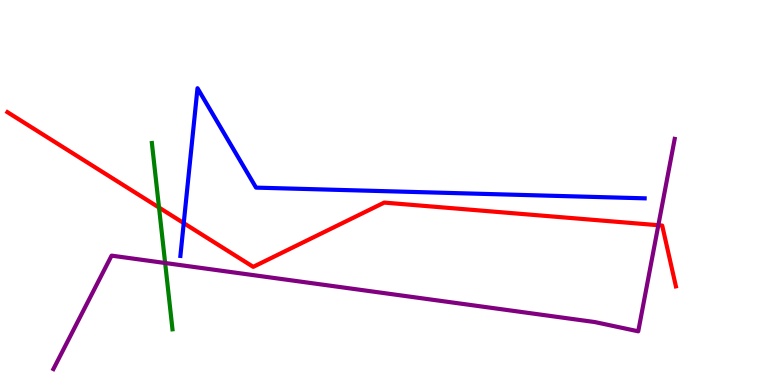[{'lines': ['blue', 'red'], 'intersections': [{'x': 2.37, 'y': 4.2}]}, {'lines': ['green', 'red'], 'intersections': [{'x': 2.05, 'y': 4.61}]}, {'lines': ['purple', 'red'], 'intersections': [{'x': 8.49, 'y': 4.15}]}, {'lines': ['blue', 'green'], 'intersections': []}, {'lines': ['blue', 'purple'], 'intersections': []}, {'lines': ['green', 'purple'], 'intersections': [{'x': 2.13, 'y': 3.17}]}]